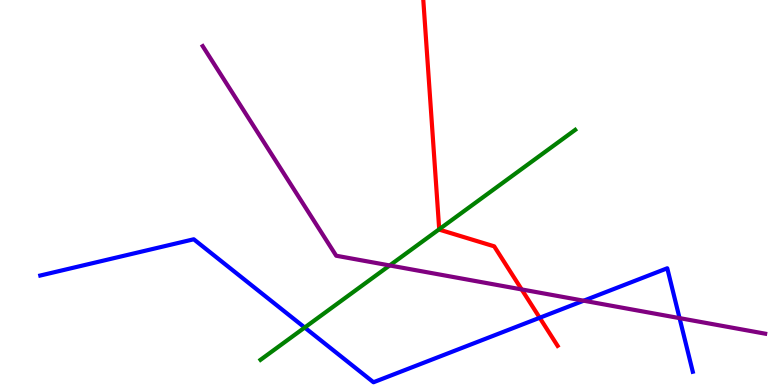[{'lines': ['blue', 'red'], 'intersections': [{'x': 6.96, 'y': 1.75}]}, {'lines': ['green', 'red'], 'intersections': [{'x': 5.67, 'y': 4.05}]}, {'lines': ['purple', 'red'], 'intersections': [{'x': 6.73, 'y': 2.48}]}, {'lines': ['blue', 'green'], 'intersections': [{'x': 3.93, 'y': 1.49}]}, {'lines': ['blue', 'purple'], 'intersections': [{'x': 7.53, 'y': 2.19}, {'x': 8.77, 'y': 1.74}]}, {'lines': ['green', 'purple'], 'intersections': [{'x': 5.03, 'y': 3.11}]}]